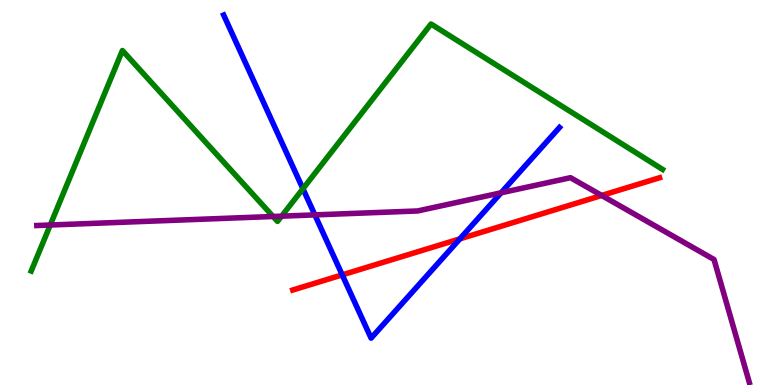[{'lines': ['blue', 'red'], 'intersections': [{'x': 4.42, 'y': 2.86}, {'x': 5.93, 'y': 3.8}]}, {'lines': ['green', 'red'], 'intersections': []}, {'lines': ['purple', 'red'], 'intersections': [{'x': 7.76, 'y': 4.92}]}, {'lines': ['blue', 'green'], 'intersections': [{'x': 3.91, 'y': 5.1}]}, {'lines': ['blue', 'purple'], 'intersections': [{'x': 4.06, 'y': 4.42}, {'x': 6.47, 'y': 4.99}]}, {'lines': ['green', 'purple'], 'intersections': [{'x': 0.648, 'y': 4.16}, {'x': 3.52, 'y': 4.38}, {'x': 3.63, 'y': 4.39}]}]